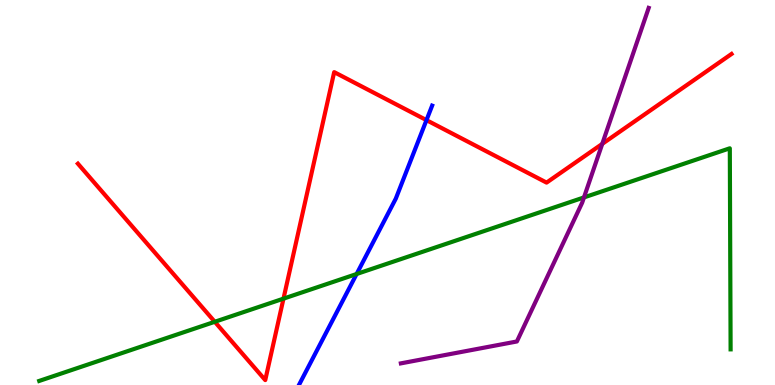[{'lines': ['blue', 'red'], 'intersections': [{'x': 5.5, 'y': 6.88}]}, {'lines': ['green', 'red'], 'intersections': [{'x': 2.77, 'y': 1.64}, {'x': 3.66, 'y': 2.24}]}, {'lines': ['purple', 'red'], 'intersections': [{'x': 7.77, 'y': 6.26}]}, {'lines': ['blue', 'green'], 'intersections': [{'x': 4.6, 'y': 2.88}]}, {'lines': ['blue', 'purple'], 'intersections': []}, {'lines': ['green', 'purple'], 'intersections': [{'x': 7.54, 'y': 4.87}]}]